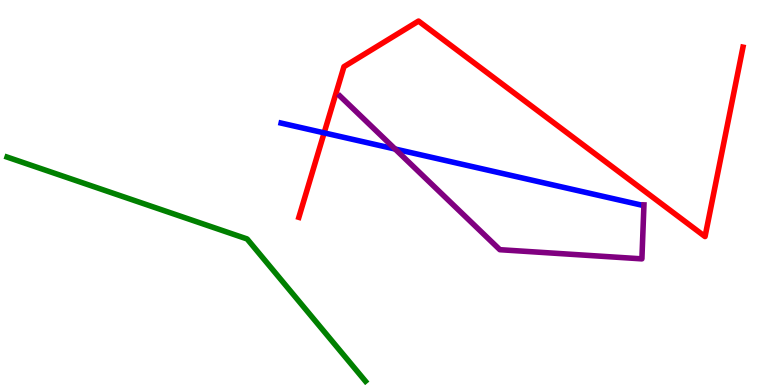[{'lines': ['blue', 'red'], 'intersections': [{'x': 4.18, 'y': 6.55}]}, {'lines': ['green', 'red'], 'intersections': []}, {'lines': ['purple', 'red'], 'intersections': []}, {'lines': ['blue', 'green'], 'intersections': []}, {'lines': ['blue', 'purple'], 'intersections': [{'x': 5.1, 'y': 6.13}]}, {'lines': ['green', 'purple'], 'intersections': []}]